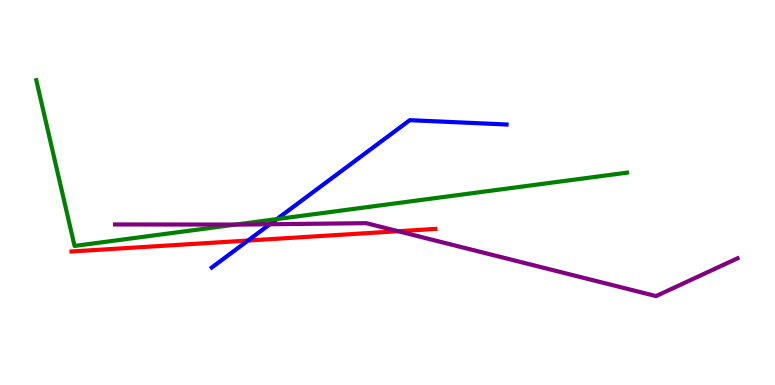[{'lines': ['blue', 'red'], 'intersections': [{'x': 3.2, 'y': 3.75}]}, {'lines': ['green', 'red'], 'intersections': []}, {'lines': ['purple', 'red'], 'intersections': [{'x': 5.14, 'y': 3.99}]}, {'lines': ['blue', 'green'], 'intersections': [{'x': 3.57, 'y': 4.31}]}, {'lines': ['blue', 'purple'], 'intersections': [{'x': 3.48, 'y': 4.18}]}, {'lines': ['green', 'purple'], 'intersections': [{'x': 3.04, 'y': 4.17}]}]